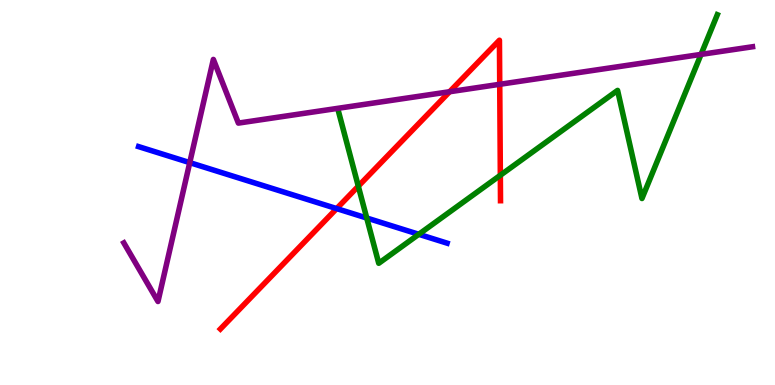[{'lines': ['blue', 'red'], 'intersections': [{'x': 4.34, 'y': 4.58}]}, {'lines': ['green', 'red'], 'intersections': [{'x': 4.62, 'y': 5.16}, {'x': 6.46, 'y': 5.45}]}, {'lines': ['purple', 'red'], 'intersections': [{'x': 5.8, 'y': 7.62}, {'x': 6.45, 'y': 7.81}]}, {'lines': ['blue', 'green'], 'intersections': [{'x': 4.73, 'y': 4.34}, {'x': 5.4, 'y': 3.91}]}, {'lines': ['blue', 'purple'], 'intersections': [{'x': 2.45, 'y': 5.78}]}, {'lines': ['green', 'purple'], 'intersections': [{'x': 9.05, 'y': 8.59}]}]